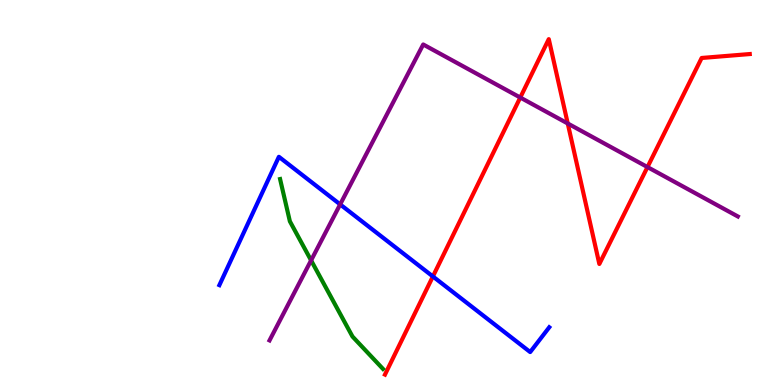[{'lines': ['blue', 'red'], 'intersections': [{'x': 5.59, 'y': 2.82}]}, {'lines': ['green', 'red'], 'intersections': []}, {'lines': ['purple', 'red'], 'intersections': [{'x': 6.71, 'y': 7.47}, {'x': 7.33, 'y': 6.79}, {'x': 8.35, 'y': 5.66}]}, {'lines': ['blue', 'green'], 'intersections': []}, {'lines': ['blue', 'purple'], 'intersections': [{'x': 4.39, 'y': 4.69}]}, {'lines': ['green', 'purple'], 'intersections': [{'x': 4.01, 'y': 3.24}]}]